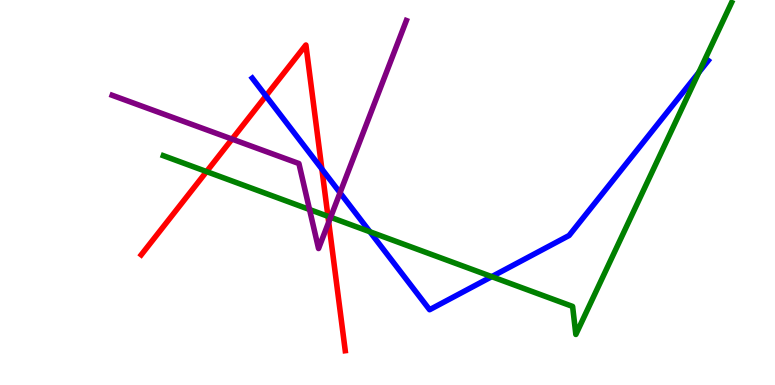[{'lines': ['blue', 'red'], 'intersections': [{'x': 3.43, 'y': 7.51}, {'x': 4.15, 'y': 5.61}]}, {'lines': ['green', 'red'], 'intersections': [{'x': 2.67, 'y': 5.54}, {'x': 4.23, 'y': 4.38}]}, {'lines': ['purple', 'red'], 'intersections': [{'x': 2.99, 'y': 6.39}, {'x': 4.24, 'y': 4.23}]}, {'lines': ['blue', 'green'], 'intersections': [{'x': 4.77, 'y': 3.98}, {'x': 6.35, 'y': 2.81}, {'x': 9.02, 'y': 8.12}]}, {'lines': ['blue', 'purple'], 'intersections': [{'x': 4.39, 'y': 4.99}]}, {'lines': ['green', 'purple'], 'intersections': [{'x': 3.99, 'y': 4.56}, {'x': 4.27, 'y': 4.36}]}]